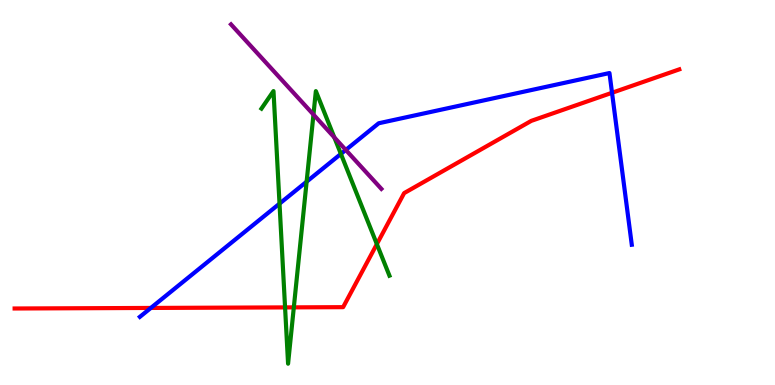[{'lines': ['blue', 'red'], 'intersections': [{'x': 1.95, 'y': 2.0}, {'x': 7.9, 'y': 7.59}]}, {'lines': ['green', 'red'], 'intersections': [{'x': 3.68, 'y': 2.02}, {'x': 3.79, 'y': 2.02}, {'x': 4.86, 'y': 3.66}]}, {'lines': ['purple', 'red'], 'intersections': []}, {'lines': ['blue', 'green'], 'intersections': [{'x': 3.61, 'y': 4.71}, {'x': 3.96, 'y': 5.28}, {'x': 4.4, 'y': 6.0}]}, {'lines': ['blue', 'purple'], 'intersections': [{'x': 4.46, 'y': 6.11}]}, {'lines': ['green', 'purple'], 'intersections': [{'x': 4.04, 'y': 7.02}, {'x': 4.31, 'y': 6.43}]}]